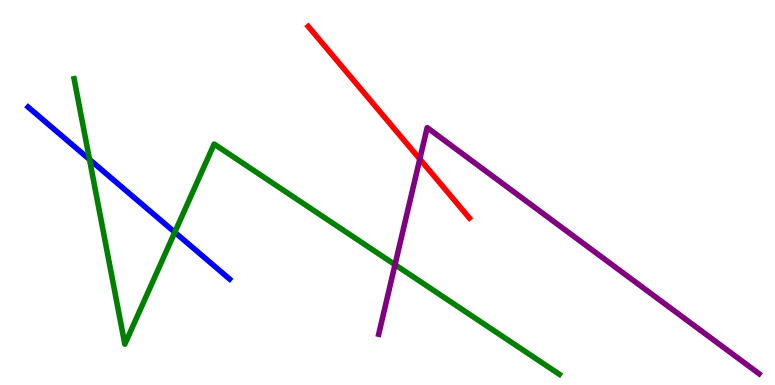[{'lines': ['blue', 'red'], 'intersections': []}, {'lines': ['green', 'red'], 'intersections': []}, {'lines': ['purple', 'red'], 'intersections': [{'x': 5.42, 'y': 5.87}]}, {'lines': ['blue', 'green'], 'intersections': [{'x': 1.16, 'y': 5.86}, {'x': 2.26, 'y': 3.97}]}, {'lines': ['blue', 'purple'], 'intersections': []}, {'lines': ['green', 'purple'], 'intersections': [{'x': 5.1, 'y': 3.13}]}]